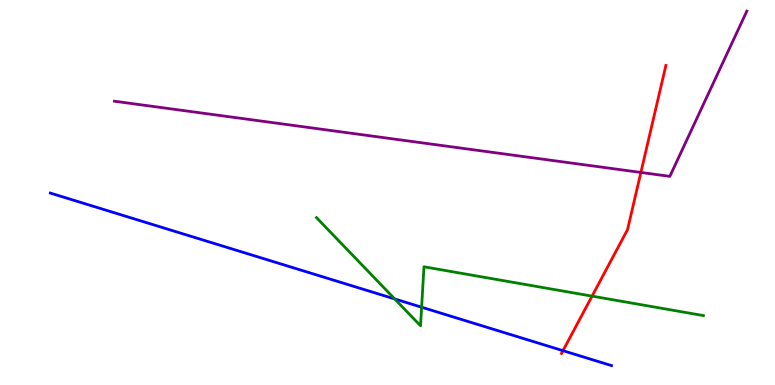[{'lines': ['blue', 'red'], 'intersections': [{'x': 7.26, 'y': 0.892}]}, {'lines': ['green', 'red'], 'intersections': [{'x': 7.64, 'y': 2.31}]}, {'lines': ['purple', 'red'], 'intersections': [{'x': 8.27, 'y': 5.52}]}, {'lines': ['blue', 'green'], 'intersections': [{'x': 5.09, 'y': 2.24}, {'x': 5.44, 'y': 2.02}]}, {'lines': ['blue', 'purple'], 'intersections': []}, {'lines': ['green', 'purple'], 'intersections': []}]